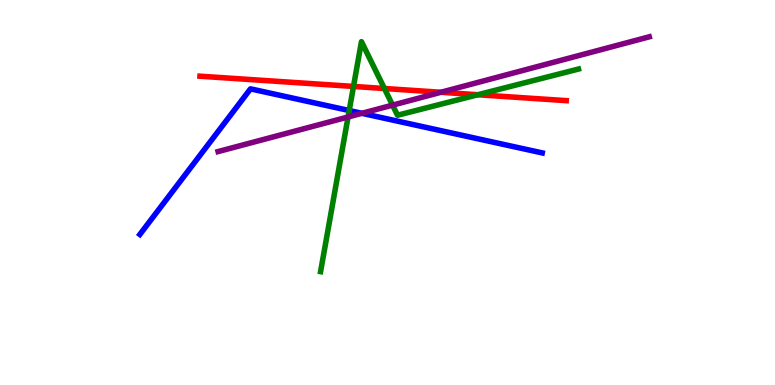[{'lines': ['blue', 'red'], 'intersections': []}, {'lines': ['green', 'red'], 'intersections': [{'x': 4.56, 'y': 7.75}, {'x': 4.96, 'y': 7.7}, {'x': 6.17, 'y': 7.54}]}, {'lines': ['purple', 'red'], 'intersections': [{'x': 5.69, 'y': 7.6}]}, {'lines': ['blue', 'green'], 'intersections': [{'x': 4.51, 'y': 7.13}]}, {'lines': ['blue', 'purple'], 'intersections': [{'x': 4.67, 'y': 7.06}]}, {'lines': ['green', 'purple'], 'intersections': [{'x': 4.49, 'y': 6.96}, {'x': 5.07, 'y': 7.27}]}]